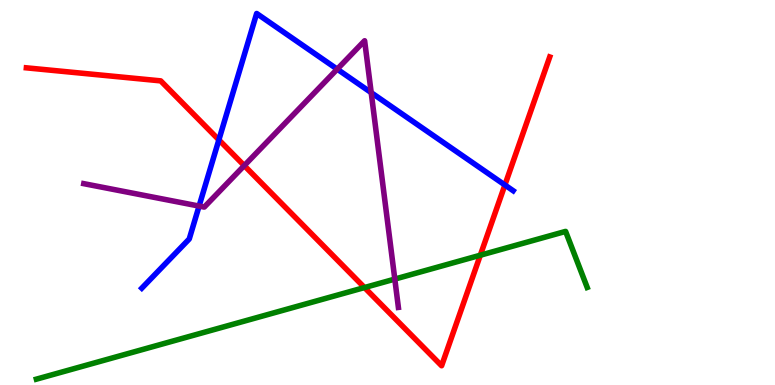[{'lines': ['blue', 'red'], 'intersections': [{'x': 2.82, 'y': 6.37}, {'x': 6.51, 'y': 5.19}]}, {'lines': ['green', 'red'], 'intersections': [{'x': 4.7, 'y': 2.53}, {'x': 6.2, 'y': 3.37}]}, {'lines': ['purple', 'red'], 'intersections': [{'x': 3.15, 'y': 5.7}]}, {'lines': ['blue', 'green'], 'intersections': []}, {'lines': ['blue', 'purple'], 'intersections': [{'x': 2.57, 'y': 4.65}, {'x': 4.35, 'y': 8.2}, {'x': 4.79, 'y': 7.59}]}, {'lines': ['green', 'purple'], 'intersections': [{'x': 5.09, 'y': 2.75}]}]